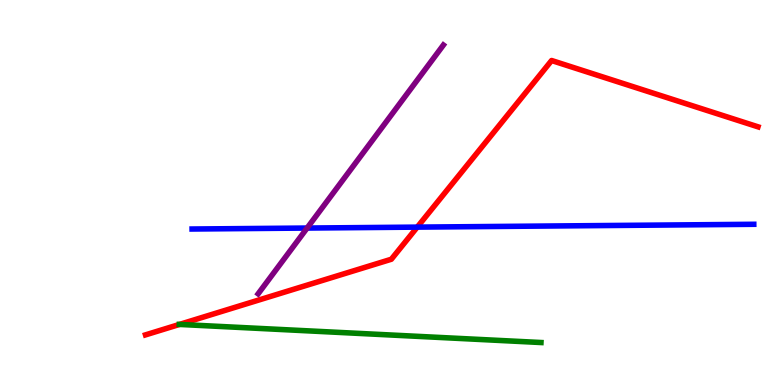[{'lines': ['blue', 'red'], 'intersections': [{'x': 5.38, 'y': 4.1}]}, {'lines': ['green', 'red'], 'intersections': [{'x': 2.32, 'y': 1.57}]}, {'lines': ['purple', 'red'], 'intersections': []}, {'lines': ['blue', 'green'], 'intersections': []}, {'lines': ['blue', 'purple'], 'intersections': [{'x': 3.96, 'y': 4.08}]}, {'lines': ['green', 'purple'], 'intersections': []}]